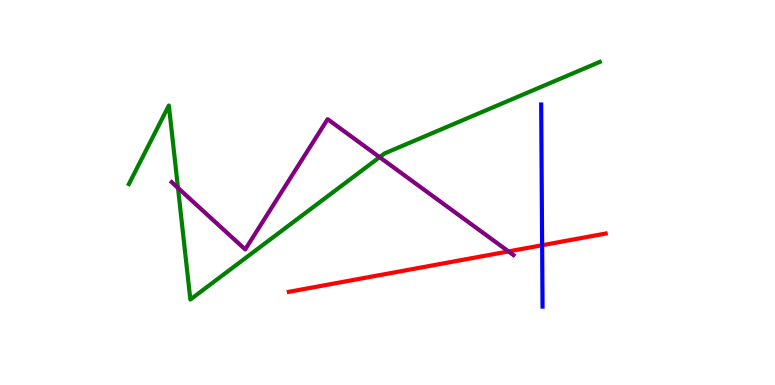[{'lines': ['blue', 'red'], 'intersections': [{'x': 7.0, 'y': 3.63}]}, {'lines': ['green', 'red'], 'intersections': []}, {'lines': ['purple', 'red'], 'intersections': [{'x': 6.56, 'y': 3.47}]}, {'lines': ['blue', 'green'], 'intersections': []}, {'lines': ['blue', 'purple'], 'intersections': []}, {'lines': ['green', 'purple'], 'intersections': [{'x': 2.3, 'y': 5.12}, {'x': 4.9, 'y': 5.92}]}]